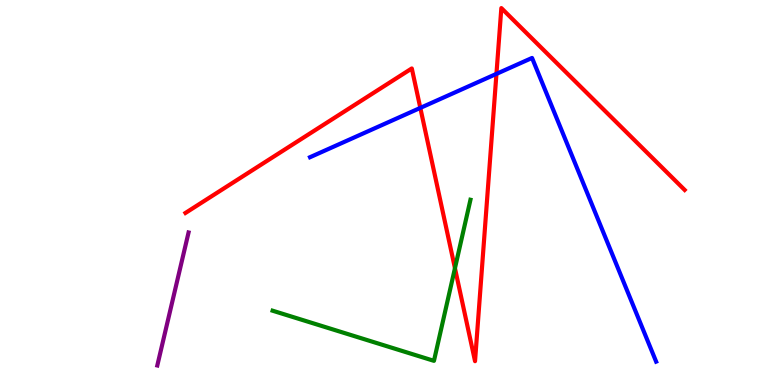[{'lines': ['blue', 'red'], 'intersections': [{'x': 5.42, 'y': 7.2}, {'x': 6.41, 'y': 8.08}]}, {'lines': ['green', 'red'], 'intersections': [{'x': 5.87, 'y': 3.03}]}, {'lines': ['purple', 'red'], 'intersections': []}, {'lines': ['blue', 'green'], 'intersections': []}, {'lines': ['blue', 'purple'], 'intersections': []}, {'lines': ['green', 'purple'], 'intersections': []}]